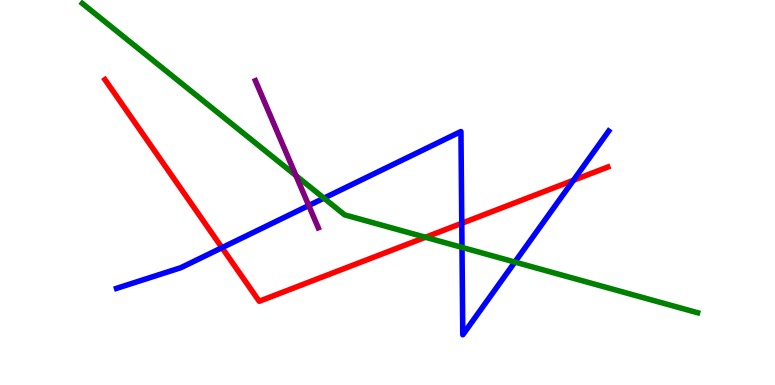[{'lines': ['blue', 'red'], 'intersections': [{'x': 2.86, 'y': 3.57}, {'x': 5.96, 'y': 4.2}, {'x': 7.4, 'y': 5.32}]}, {'lines': ['green', 'red'], 'intersections': [{'x': 5.49, 'y': 3.84}]}, {'lines': ['purple', 'red'], 'intersections': []}, {'lines': ['blue', 'green'], 'intersections': [{'x': 4.18, 'y': 4.85}, {'x': 5.96, 'y': 3.57}, {'x': 6.64, 'y': 3.19}]}, {'lines': ['blue', 'purple'], 'intersections': [{'x': 3.98, 'y': 4.66}]}, {'lines': ['green', 'purple'], 'intersections': [{'x': 3.82, 'y': 5.44}]}]